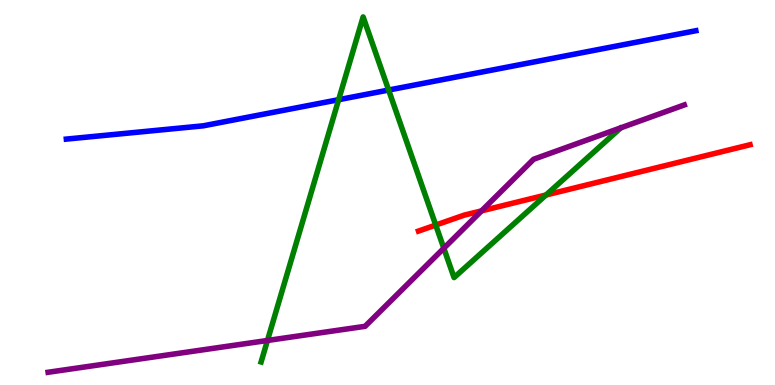[{'lines': ['blue', 'red'], 'intersections': []}, {'lines': ['green', 'red'], 'intersections': [{'x': 5.62, 'y': 4.15}, {'x': 7.05, 'y': 4.94}]}, {'lines': ['purple', 'red'], 'intersections': [{'x': 6.21, 'y': 4.52}]}, {'lines': ['blue', 'green'], 'intersections': [{'x': 4.37, 'y': 7.41}, {'x': 5.01, 'y': 7.66}]}, {'lines': ['blue', 'purple'], 'intersections': []}, {'lines': ['green', 'purple'], 'intersections': [{'x': 3.45, 'y': 1.16}, {'x': 5.73, 'y': 3.55}]}]